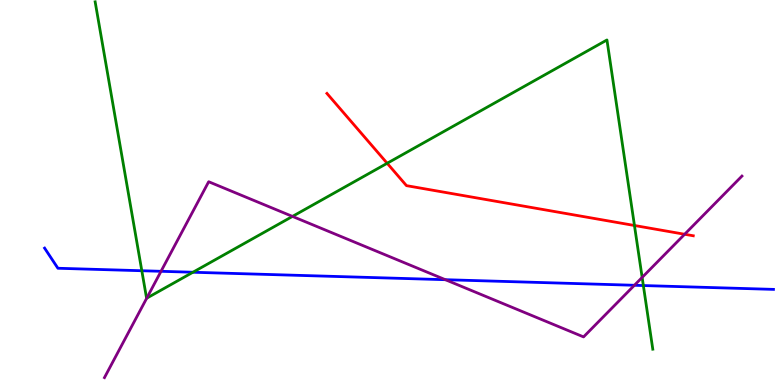[{'lines': ['blue', 'red'], 'intersections': []}, {'lines': ['green', 'red'], 'intersections': [{'x': 5.0, 'y': 5.76}, {'x': 8.19, 'y': 4.14}]}, {'lines': ['purple', 'red'], 'intersections': [{'x': 8.83, 'y': 3.92}]}, {'lines': ['blue', 'green'], 'intersections': [{'x': 1.83, 'y': 2.97}, {'x': 2.49, 'y': 2.93}, {'x': 8.3, 'y': 2.58}]}, {'lines': ['blue', 'purple'], 'intersections': [{'x': 2.08, 'y': 2.95}, {'x': 5.75, 'y': 2.74}, {'x': 8.19, 'y': 2.59}]}, {'lines': ['green', 'purple'], 'intersections': [{'x': 1.89, 'y': 2.26}, {'x': 3.77, 'y': 4.38}, {'x': 8.29, 'y': 2.79}]}]